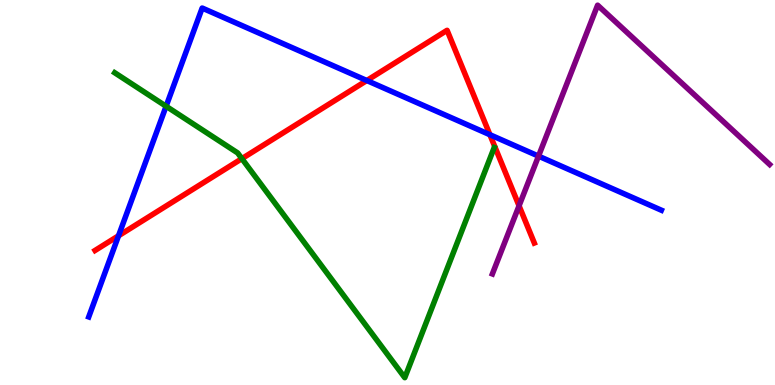[{'lines': ['blue', 'red'], 'intersections': [{'x': 1.53, 'y': 3.88}, {'x': 4.73, 'y': 7.91}, {'x': 6.32, 'y': 6.5}]}, {'lines': ['green', 'red'], 'intersections': [{'x': 3.12, 'y': 5.88}]}, {'lines': ['purple', 'red'], 'intersections': [{'x': 6.7, 'y': 4.65}]}, {'lines': ['blue', 'green'], 'intersections': [{'x': 2.14, 'y': 7.24}]}, {'lines': ['blue', 'purple'], 'intersections': [{'x': 6.95, 'y': 5.95}]}, {'lines': ['green', 'purple'], 'intersections': []}]